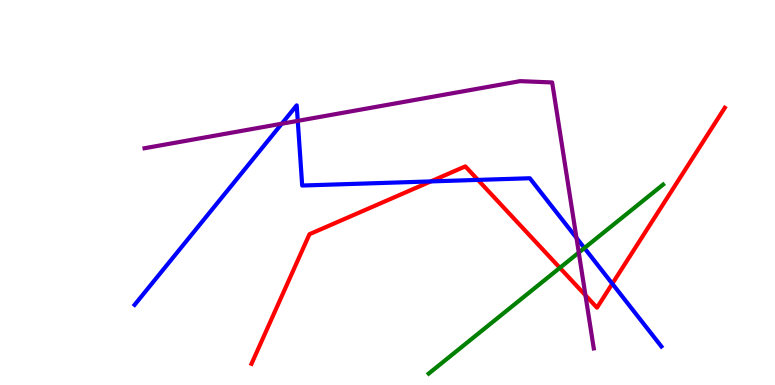[{'lines': ['blue', 'red'], 'intersections': [{'x': 5.56, 'y': 5.29}, {'x': 6.17, 'y': 5.33}, {'x': 7.9, 'y': 2.63}]}, {'lines': ['green', 'red'], 'intersections': [{'x': 7.22, 'y': 3.04}]}, {'lines': ['purple', 'red'], 'intersections': [{'x': 7.55, 'y': 2.33}]}, {'lines': ['blue', 'green'], 'intersections': [{'x': 7.54, 'y': 3.56}]}, {'lines': ['blue', 'purple'], 'intersections': [{'x': 3.64, 'y': 6.79}, {'x': 3.84, 'y': 6.86}, {'x': 7.44, 'y': 3.82}]}, {'lines': ['green', 'purple'], 'intersections': [{'x': 7.47, 'y': 3.44}]}]